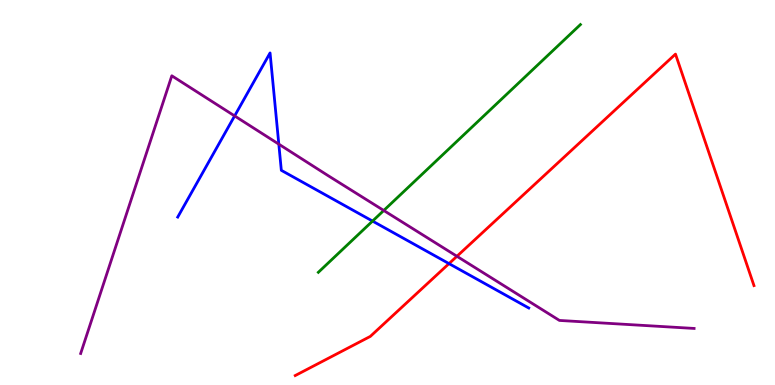[{'lines': ['blue', 'red'], 'intersections': [{'x': 5.79, 'y': 3.15}]}, {'lines': ['green', 'red'], 'intersections': []}, {'lines': ['purple', 'red'], 'intersections': [{'x': 5.9, 'y': 3.34}]}, {'lines': ['blue', 'green'], 'intersections': [{'x': 4.81, 'y': 4.26}]}, {'lines': ['blue', 'purple'], 'intersections': [{'x': 3.03, 'y': 6.99}, {'x': 3.6, 'y': 6.26}]}, {'lines': ['green', 'purple'], 'intersections': [{'x': 4.95, 'y': 4.53}]}]